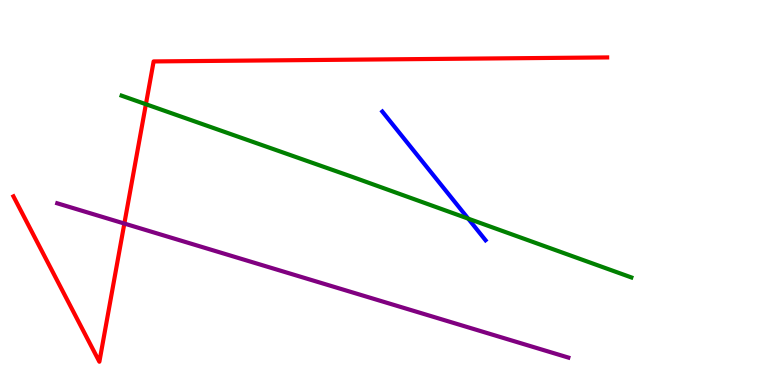[{'lines': ['blue', 'red'], 'intersections': []}, {'lines': ['green', 'red'], 'intersections': [{'x': 1.88, 'y': 7.29}]}, {'lines': ['purple', 'red'], 'intersections': [{'x': 1.6, 'y': 4.19}]}, {'lines': ['blue', 'green'], 'intersections': [{'x': 6.04, 'y': 4.32}]}, {'lines': ['blue', 'purple'], 'intersections': []}, {'lines': ['green', 'purple'], 'intersections': []}]